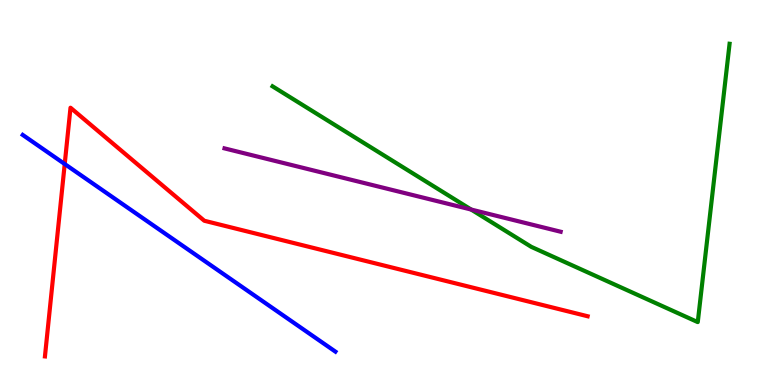[{'lines': ['blue', 'red'], 'intersections': [{'x': 0.835, 'y': 5.74}]}, {'lines': ['green', 'red'], 'intersections': []}, {'lines': ['purple', 'red'], 'intersections': []}, {'lines': ['blue', 'green'], 'intersections': []}, {'lines': ['blue', 'purple'], 'intersections': []}, {'lines': ['green', 'purple'], 'intersections': [{'x': 6.08, 'y': 4.56}]}]